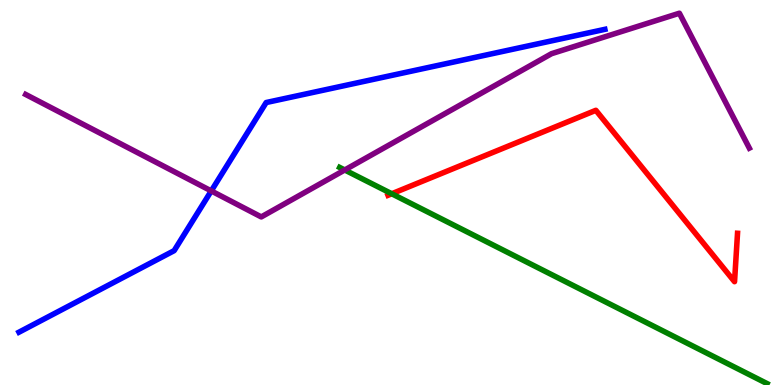[{'lines': ['blue', 'red'], 'intersections': []}, {'lines': ['green', 'red'], 'intersections': [{'x': 5.05, 'y': 4.97}]}, {'lines': ['purple', 'red'], 'intersections': []}, {'lines': ['blue', 'green'], 'intersections': []}, {'lines': ['blue', 'purple'], 'intersections': [{'x': 2.73, 'y': 5.04}]}, {'lines': ['green', 'purple'], 'intersections': [{'x': 4.45, 'y': 5.58}]}]